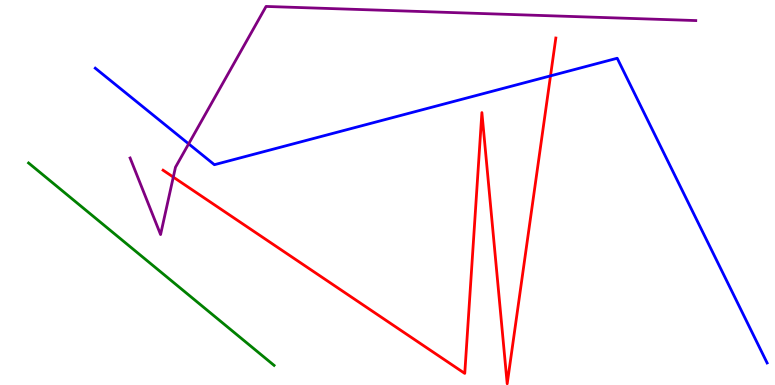[{'lines': ['blue', 'red'], 'intersections': [{'x': 7.1, 'y': 8.03}]}, {'lines': ['green', 'red'], 'intersections': []}, {'lines': ['purple', 'red'], 'intersections': [{'x': 2.24, 'y': 5.4}]}, {'lines': ['blue', 'green'], 'intersections': []}, {'lines': ['blue', 'purple'], 'intersections': [{'x': 2.43, 'y': 6.26}]}, {'lines': ['green', 'purple'], 'intersections': []}]